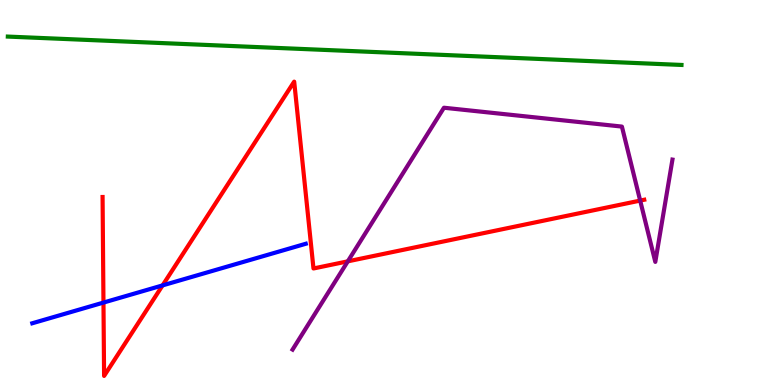[{'lines': ['blue', 'red'], 'intersections': [{'x': 1.34, 'y': 2.14}, {'x': 2.1, 'y': 2.59}]}, {'lines': ['green', 'red'], 'intersections': []}, {'lines': ['purple', 'red'], 'intersections': [{'x': 4.49, 'y': 3.21}, {'x': 8.26, 'y': 4.79}]}, {'lines': ['blue', 'green'], 'intersections': []}, {'lines': ['blue', 'purple'], 'intersections': []}, {'lines': ['green', 'purple'], 'intersections': []}]